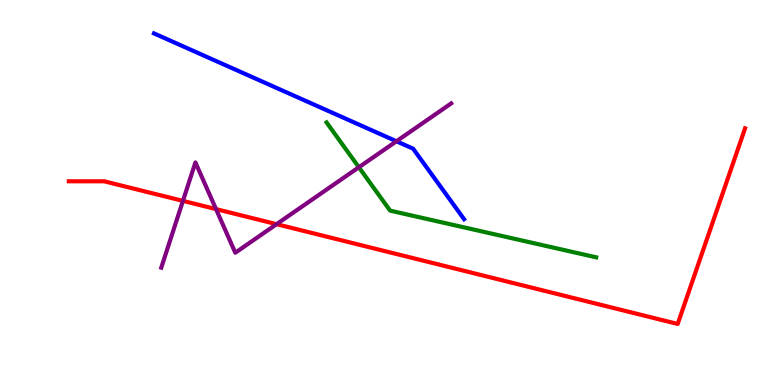[{'lines': ['blue', 'red'], 'intersections': []}, {'lines': ['green', 'red'], 'intersections': []}, {'lines': ['purple', 'red'], 'intersections': [{'x': 2.36, 'y': 4.78}, {'x': 2.79, 'y': 4.57}, {'x': 3.57, 'y': 4.18}]}, {'lines': ['blue', 'green'], 'intersections': []}, {'lines': ['blue', 'purple'], 'intersections': [{'x': 5.12, 'y': 6.33}]}, {'lines': ['green', 'purple'], 'intersections': [{'x': 4.63, 'y': 5.66}]}]